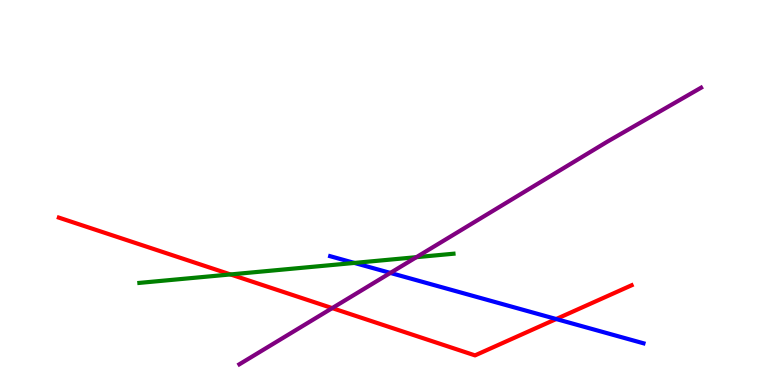[{'lines': ['blue', 'red'], 'intersections': [{'x': 7.18, 'y': 1.71}]}, {'lines': ['green', 'red'], 'intersections': [{'x': 2.97, 'y': 2.87}]}, {'lines': ['purple', 'red'], 'intersections': [{'x': 4.29, 'y': 2.0}]}, {'lines': ['blue', 'green'], 'intersections': [{'x': 4.57, 'y': 3.17}]}, {'lines': ['blue', 'purple'], 'intersections': [{'x': 5.04, 'y': 2.91}]}, {'lines': ['green', 'purple'], 'intersections': [{'x': 5.37, 'y': 3.32}]}]